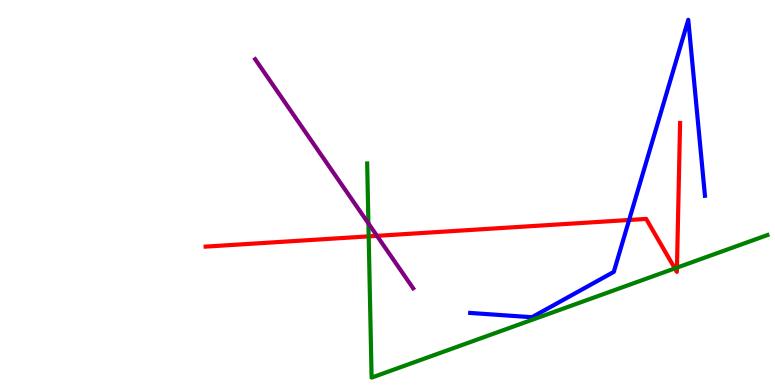[{'lines': ['blue', 'red'], 'intersections': [{'x': 8.12, 'y': 4.29}]}, {'lines': ['green', 'red'], 'intersections': [{'x': 4.76, 'y': 3.86}, {'x': 8.71, 'y': 3.03}, {'x': 8.73, 'y': 3.05}]}, {'lines': ['purple', 'red'], 'intersections': [{'x': 4.86, 'y': 3.87}]}, {'lines': ['blue', 'green'], 'intersections': []}, {'lines': ['blue', 'purple'], 'intersections': []}, {'lines': ['green', 'purple'], 'intersections': [{'x': 4.75, 'y': 4.2}]}]